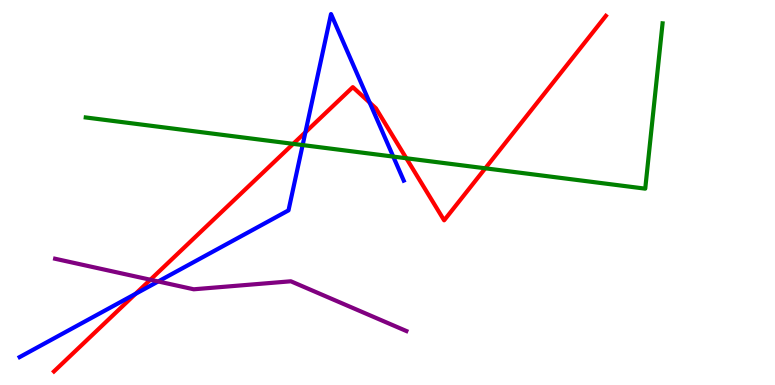[{'lines': ['blue', 'red'], 'intersections': [{'x': 1.75, 'y': 2.37}, {'x': 3.94, 'y': 6.57}, {'x': 4.77, 'y': 7.33}]}, {'lines': ['green', 'red'], 'intersections': [{'x': 3.78, 'y': 6.26}, {'x': 5.24, 'y': 5.89}, {'x': 6.26, 'y': 5.63}]}, {'lines': ['purple', 'red'], 'intersections': [{'x': 1.94, 'y': 2.73}]}, {'lines': ['blue', 'green'], 'intersections': [{'x': 3.91, 'y': 6.23}, {'x': 5.07, 'y': 5.93}]}, {'lines': ['blue', 'purple'], 'intersections': [{'x': 2.04, 'y': 2.69}]}, {'lines': ['green', 'purple'], 'intersections': []}]